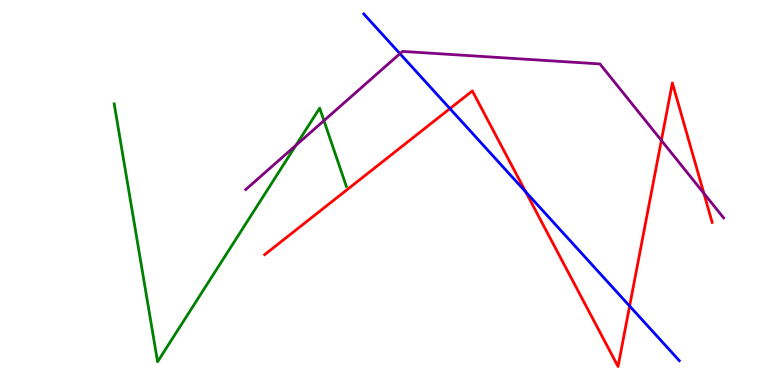[{'lines': ['blue', 'red'], 'intersections': [{'x': 5.81, 'y': 7.18}, {'x': 6.78, 'y': 5.02}, {'x': 8.12, 'y': 2.05}]}, {'lines': ['green', 'red'], 'intersections': []}, {'lines': ['purple', 'red'], 'intersections': [{'x': 8.53, 'y': 6.35}, {'x': 9.08, 'y': 4.98}]}, {'lines': ['blue', 'green'], 'intersections': []}, {'lines': ['blue', 'purple'], 'intersections': [{'x': 5.16, 'y': 8.61}]}, {'lines': ['green', 'purple'], 'intersections': [{'x': 3.82, 'y': 6.22}, {'x': 4.18, 'y': 6.87}]}]